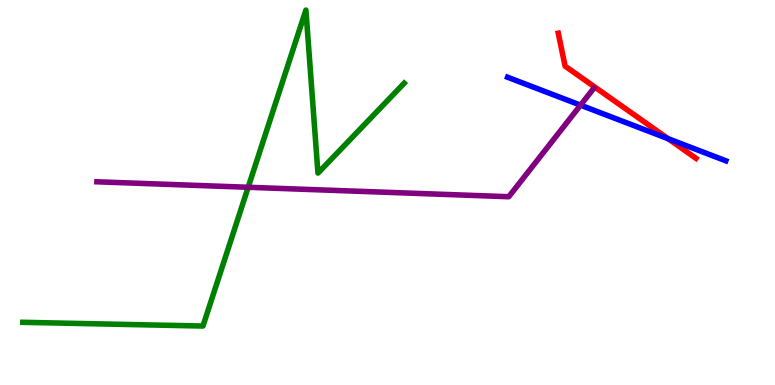[{'lines': ['blue', 'red'], 'intersections': [{'x': 8.62, 'y': 6.4}]}, {'lines': ['green', 'red'], 'intersections': []}, {'lines': ['purple', 'red'], 'intersections': []}, {'lines': ['blue', 'green'], 'intersections': []}, {'lines': ['blue', 'purple'], 'intersections': [{'x': 7.49, 'y': 7.27}]}, {'lines': ['green', 'purple'], 'intersections': [{'x': 3.2, 'y': 5.14}]}]